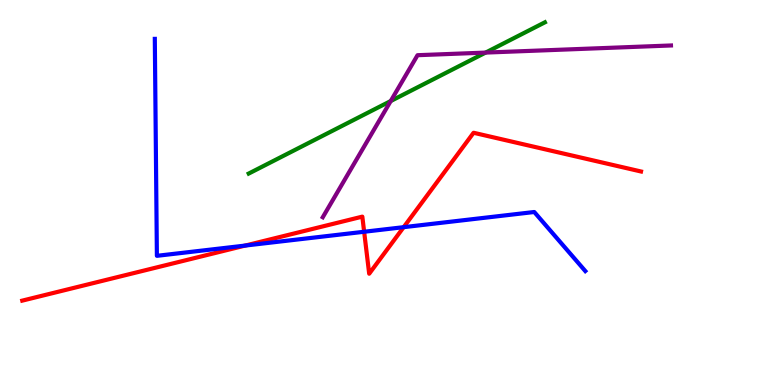[{'lines': ['blue', 'red'], 'intersections': [{'x': 3.16, 'y': 3.62}, {'x': 4.7, 'y': 3.98}, {'x': 5.21, 'y': 4.1}]}, {'lines': ['green', 'red'], 'intersections': []}, {'lines': ['purple', 'red'], 'intersections': []}, {'lines': ['blue', 'green'], 'intersections': []}, {'lines': ['blue', 'purple'], 'intersections': []}, {'lines': ['green', 'purple'], 'intersections': [{'x': 5.04, 'y': 7.38}, {'x': 6.27, 'y': 8.63}]}]